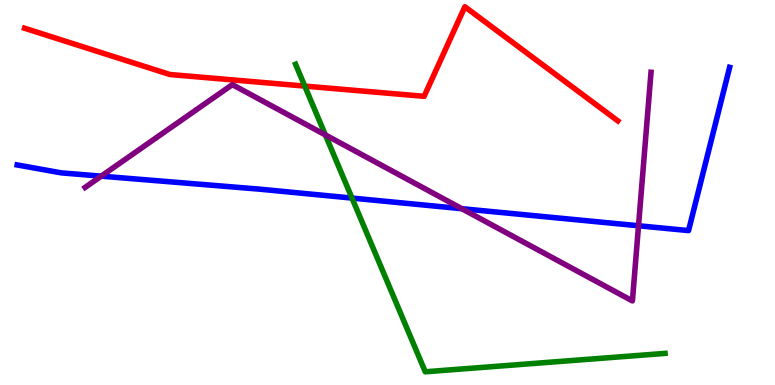[{'lines': ['blue', 'red'], 'intersections': []}, {'lines': ['green', 'red'], 'intersections': [{'x': 3.93, 'y': 7.76}]}, {'lines': ['purple', 'red'], 'intersections': []}, {'lines': ['blue', 'green'], 'intersections': [{'x': 4.54, 'y': 4.85}]}, {'lines': ['blue', 'purple'], 'intersections': [{'x': 1.31, 'y': 5.42}, {'x': 5.96, 'y': 4.58}, {'x': 8.24, 'y': 4.14}]}, {'lines': ['green', 'purple'], 'intersections': [{'x': 4.2, 'y': 6.5}]}]